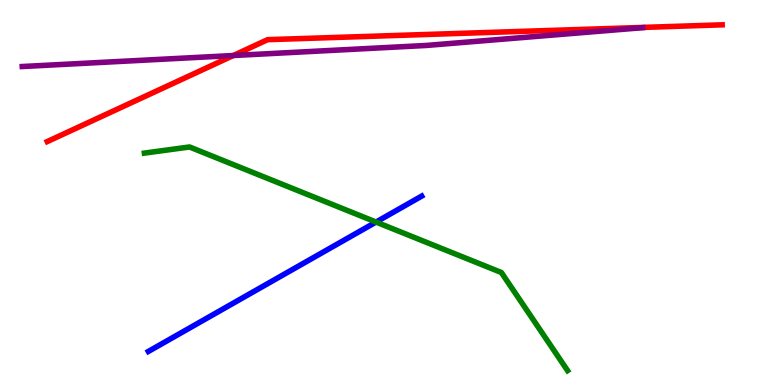[{'lines': ['blue', 'red'], 'intersections': []}, {'lines': ['green', 'red'], 'intersections': []}, {'lines': ['purple', 'red'], 'intersections': [{'x': 3.01, 'y': 8.56}]}, {'lines': ['blue', 'green'], 'intersections': [{'x': 4.85, 'y': 4.23}]}, {'lines': ['blue', 'purple'], 'intersections': []}, {'lines': ['green', 'purple'], 'intersections': []}]